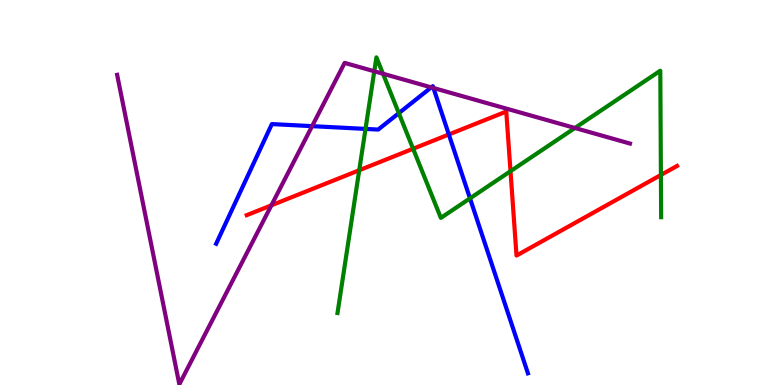[{'lines': ['blue', 'red'], 'intersections': [{'x': 5.79, 'y': 6.51}]}, {'lines': ['green', 'red'], 'intersections': [{'x': 4.64, 'y': 5.58}, {'x': 5.33, 'y': 6.14}, {'x': 6.59, 'y': 5.55}, {'x': 8.53, 'y': 5.46}]}, {'lines': ['purple', 'red'], 'intersections': [{'x': 3.5, 'y': 4.67}]}, {'lines': ['blue', 'green'], 'intersections': [{'x': 4.72, 'y': 6.65}, {'x': 5.15, 'y': 7.06}, {'x': 6.06, 'y': 4.85}]}, {'lines': ['blue', 'purple'], 'intersections': [{'x': 4.03, 'y': 6.72}, {'x': 5.56, 'y': 7.73}, {'x': 5.59, 'y': 7.71}]}, {'lines': ['green', 'purple'], 'intersections': [{'x': 4.83, 'y': 8.15}, {'x': 4.94, 'y': 8.08}, {'x': 7.42, 'y': 6.68}]}]